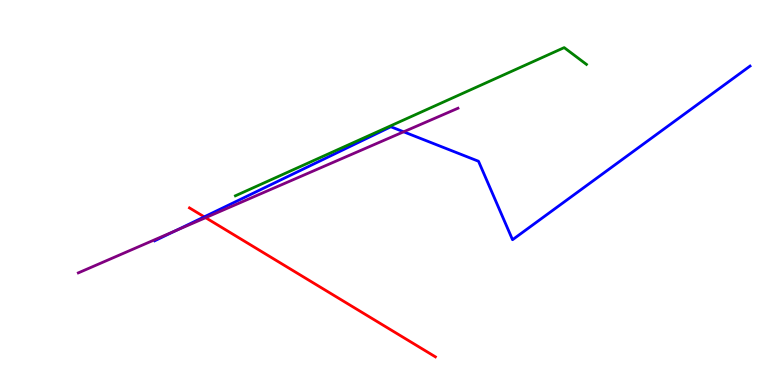[{'lines': ['blue', 'red'], 'intersections': [{'x': 2.64, 'y': 4.37}]}, {'lines': ['green', 'red'], 'intersections': []}, {'lines': ['purple', 'red'], 'intersections': [{'x': 2.65, 'y': 4.35}]}, {'lines': ['blue', 'green'], 'intersections': []}, {'lines': ['blue', 'purple'], 'intersections': [{'x': 2.26, 'y': 4.01}, {'x': 5.21, 'y': 6.58}]}, {'lines': ['green', 'purple'], 'intersections': []}]